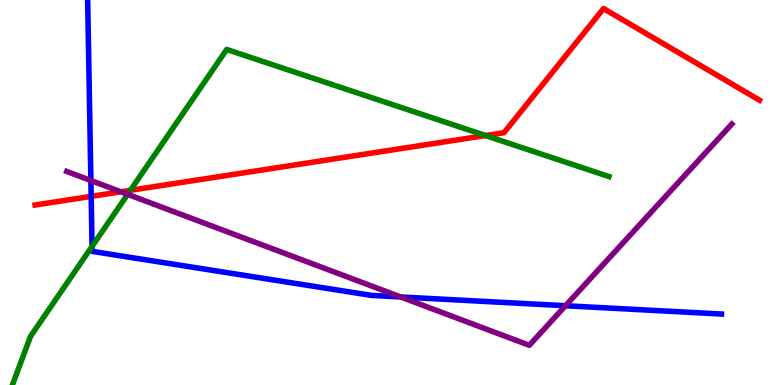[{'lines': ['blue', 'red'], 'intersections': [{'x': 1.18, 'y': 4.9}]}, {'lines': ['green', 'red'], 'intersections': [{'x': 1.68, 'y': 5.06}, {'x': 6.27, 'y': 6.48}]}, {'lines': ['purple', 'red'], 'intersections': [{'x': 1.56, 'y': 5.02}]}, {'lines': ['blue', 'green'], 'intersections': [{'x': 1.19, 'y': 3.6}]}, {'lines': ['blue', 'purple'], 'intersections': [{'x': 1.17, 'y': 5.31}, {'x': 5.17, 'y': 2.29}, {'x': 7.3, 'y': 2.06}]}, {'lines': ['green', 'purple'], 'intersections': [{'x': 1.65, 'y': 4.95}]}]